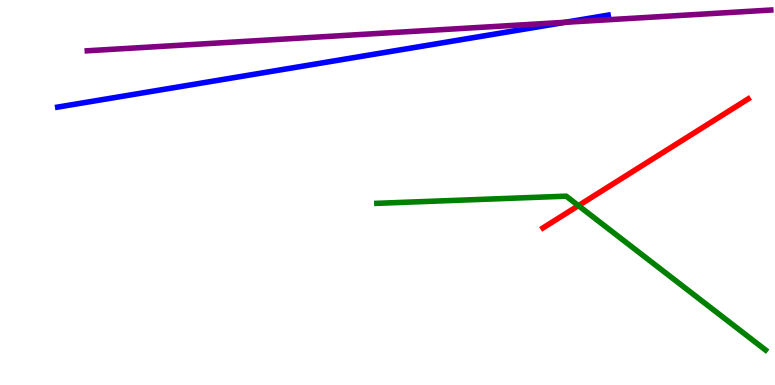[{'lines': ['blue', 'red'], 'intersections': []}, {'lines': ['green', 'red'], 'intersections': [{'x': 7.46, 'y': 4.66}]}, {'lines': ['purple', 'red'], 'intersections': []}, {'lines': ['blue', 'green'], 'intersections': []}, {'lines': ['blue', 'purple'], 'intersections': [{'x': 7.29, 'y': 9.42}]}, {'lines': ['green', 'purple'], 'intersections': []}]